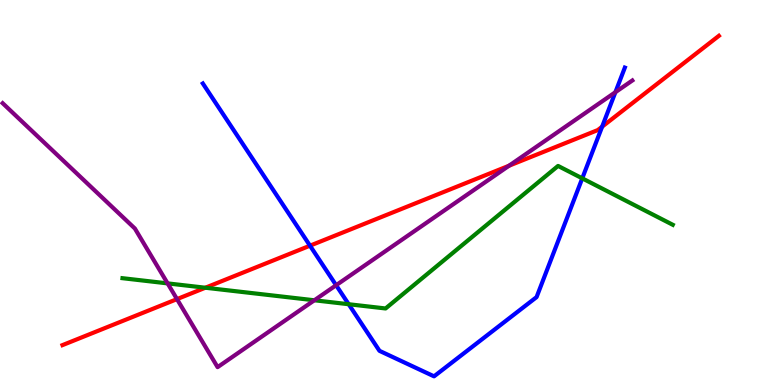[{'lines': ['blue', 'red'], 'intersections': [{'x': 4.0, 'y': 3.62}, {'x': 7.77, 'y': 6.71}]}, {'lines': ['green', 'red'], 'intersections': [{'x': 2.65, 'y': 2.53}]}, {'lines': ['purple', 'red'], 'intersections': [{'x': 2.28, 'y': 2.23}, {'x': 6.57, 'y': 5.7}]}, {'lines': ['blue', 'green'], 'intersections': [{'x': 4.5, 'y': 2.1}, {'x': 7.51, 'y': 5.37}]}, {'lines': ['blue', 'purple'], 'intersections': [{'x': 4.34, 'y': 2.59}, {'x': 7.94, 'y': 7.61}]}, {'lines': ['green', 'purple'], 'intersections': [{'x': 2.16, 'y': 2.64}, {'x': 4.06, 'y': 2.2}]}]